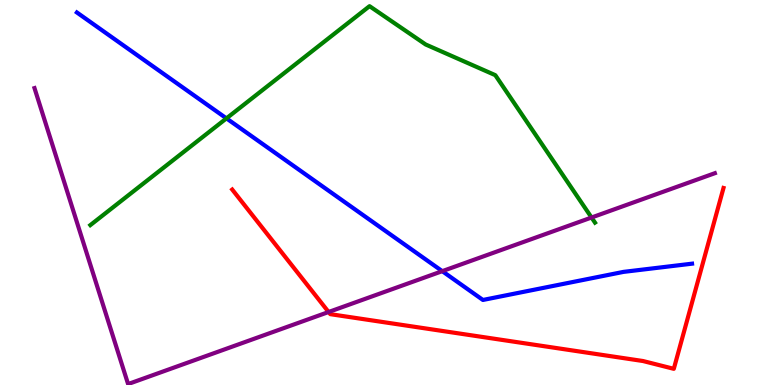[{'lines': ['blue', 'red'], 'intersections': []}, {'lines': ['green', 'red'], 'intersections': []}, {'lines': ['purple', 'red'], 'intersections': [{'x': 4.24, 'y': 1.9}]}, {'lines': ['blue', 'green'], 'intersections': [{'x': 2.92, 'y': 6.93}]}, {'lines': ['blue', 'purple'], 'intersections': [{'x': 5.71, 'y': 2.96}]}, {'lines': ['green', 'purple'], 'intersections': [{'x': 7.63, 'y': 4.35}]}]